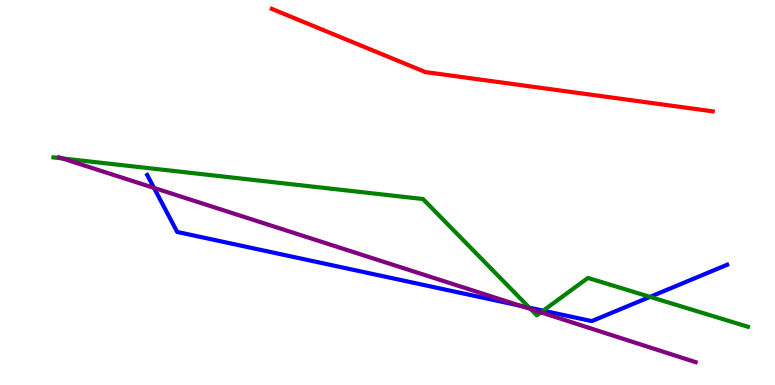[{'lines': ['blue', 'red'], 'intersections': []}, {'lines': ['green', 'red'], 'intersections': []}, {'lines': ['purple', 'red'], 'intersections': []}, {'lines': ['blue', 'green'], 'intersections': [{'x': 6.83, 'y': 2.01}, {'x': 7.01, 'y': 1.93}, {'x': 8.39, 'y': 2.29}]}, {'lines': ['blue', 'purple'], 'intersections': [{'x': 1.99, 'y': 5.12}, {'x': 6.71, 'y': 2.06}]}, {'lines': ['green', 'purple'], 'intersections': [{'x': 0.803, 'y': 5.89}, {'x': 6.85, 'y': 1.97}, {'x': 6.98, 'y': 1.89}]}]